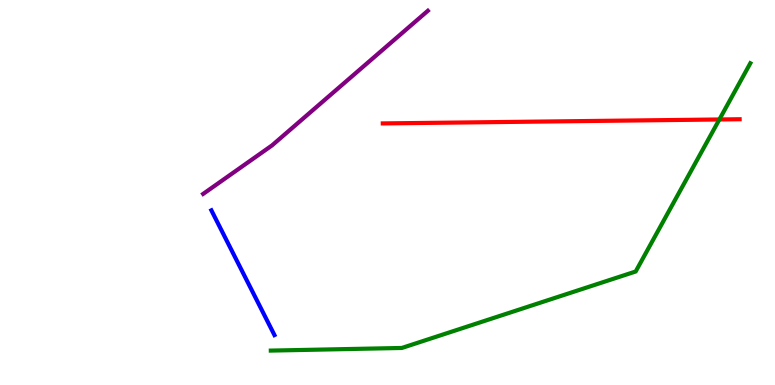[{'lines': ['blue', 'red'], 'intersections': []}, {'lines': ['green', 'red'], 'intersections': [{'x': 9.28, 'y': 6.9}]}, {'lines': ['purple', 'red'], 'intersections': []}, {'lines': ['blue', 'green'], 'intersections': []}, {'lines': ['blue', 'purple'], 'intersections': []}, {'lines': ['green', 'purple'], 'intersections': []}]